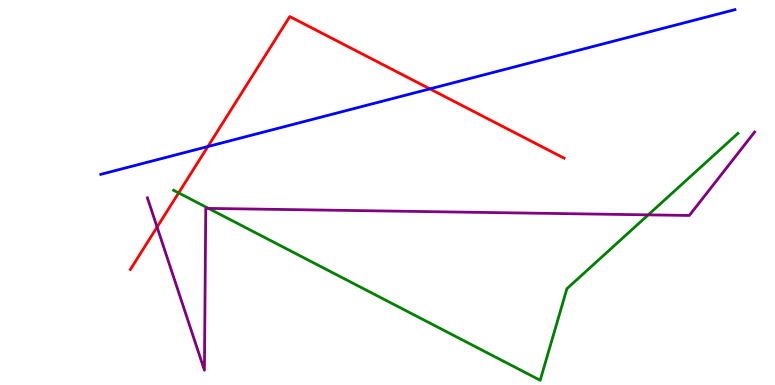[{'lines': ['blue', 'red'], 'intersections': [{'x': 2.68, 'y': 6.19}, {'x': 5.55, 'y': 7.69}]}, {'lines': ['green', 'red'], 'intersections': [{'x': 2.31, 'y': 4.99}]}, {'lines': ['purple', 'red'], 'intersections': [{'x': 2.03, 'y': 4.1}]}, {'lines': ['blue', 'green'], 'intersections': []}, {'lines': ['blue', 'purple'], 'intersections': []}, {'lines': ['green', 'purple'], 'intersections': [{'x': 2.69, 'y': 4.59}, {'x': 8.36, 'y': 4.42}]}]